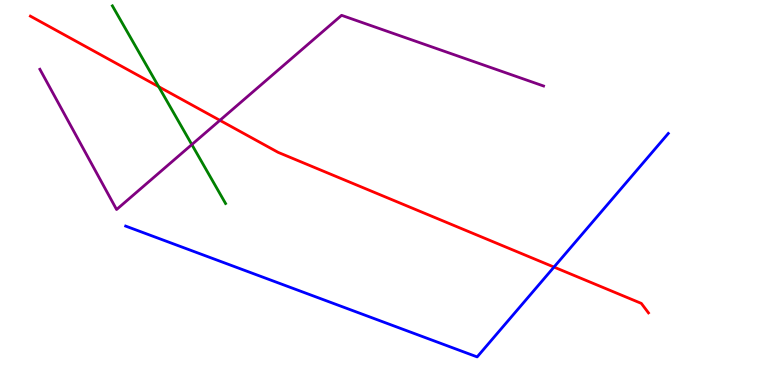[{'lines': ['blue', 'red'], 'intersections': [{'x': 7.15, 'y': 3.06}]}, {'lines': ['green', 'red'], 'intersections': [{'x': 2.05, 'y': 7.75}]}, {'lines': ['purple', 'red'], 'intersections': [{'x': 2.84, 'y': 6.87}]}, {'lines': ['blue', 'green'], 'intersections': []}, {'lines': ['blue', 'purple'], 'intersections': []}, {'lines': ['green', 'purple'], 'intersections': [{'x': 2.48, 'y': 6.24}]}]